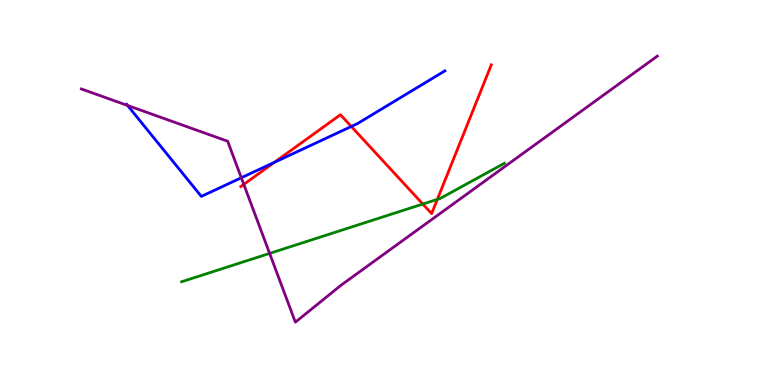[{'lines': ['blue', 'red'], 'intersections': [{'x': 3.54, 'y': 5.78}, {'x': 4.53, 'y': 6.71}]}, {'lines': ['green', 'red'], 'intersections': [{'x': 5.46, 'y': 4.7}, {'x': 5.64, 'y': 4.82}]}, {'lines': ['purple', 'red'], 'intersections': [{'x': 3.15, 'y': 5.21}]}, {'lines': ['blue', 'green'], 'intersections': []}, {'lines': ['blue', 'purple'], 'intersections': [{'x': 1.65, 'y': 7.26}, {'x': 3.11, 'y': 5.38}]}, {'lines': ['green', 'purple'], 'intersections': [{'x': 3.48, 'y': 3.42}]}]